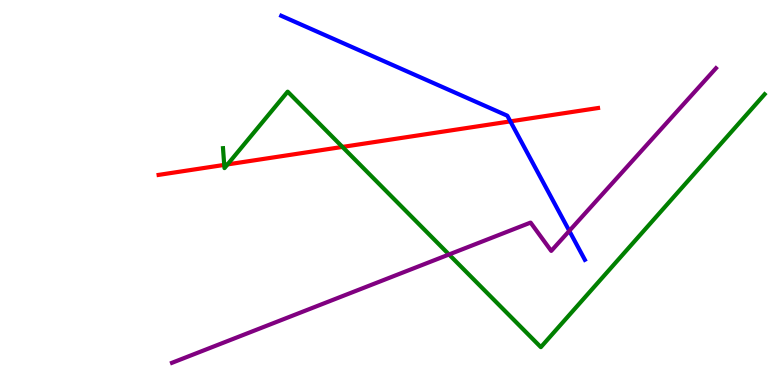[{'lines': ['blue', 'red'], 'intersections': [{'x': 6.59, 'y': 6.85}]}, {'lines': ['green', 'red'], 'intersections': [{'x': 2.89, 'y': 5.72}, {'x': 2.94, 'y': 5.73}, {'x': 4.42, 'y': 6.18}]}, {'lines': ['purple', 'red'], 'intersections': []}, {'lines': ['blue', 'green'], 'intersections': []}, {'lines': ['blue', 'purple'], 'intersections': [{'x': 7.35, 'y': 4.0}]}, {'lines': ['green', 'purple'], 'intersections': [{'x': 5.79, 'y': 3.39}]}]